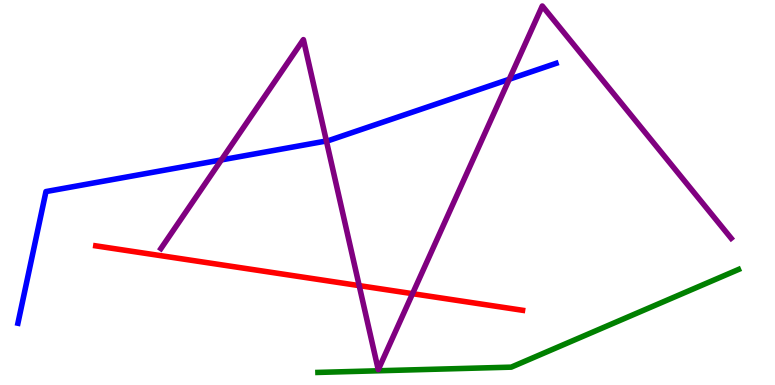[{'lines': ['blue', 'red'], 'intersections': []}, {'lines': ['green', 'red'], 'intersections': []}, {'lines': ['purple', 'red'], 'intersections': [{'x': 4.63, 'y': 2.58}, {'x': 5.32, 'y': 2.37}]}, {'lines': ['blue', 'green'], 'intersections': []}, {'lines': ['blue', 'purple'], 'intersections': [{'x': 2.86, 'y': 5.85}, {'x': 4.21, 'y': 6.34}, {'x': 6.57, 'y': 7.94}]}, {'lines': ['green', 'purple'], 'intersections': []}]